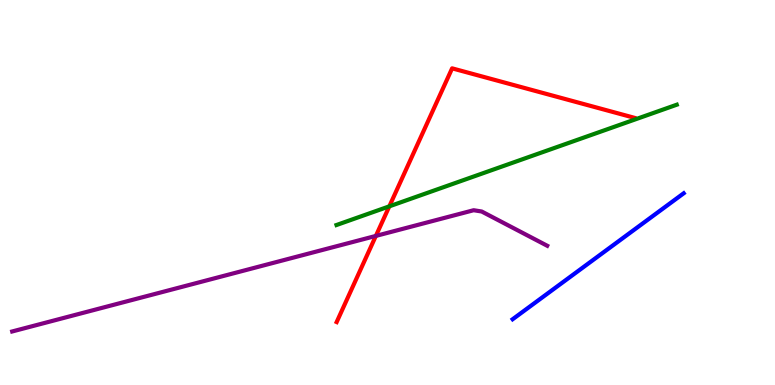[{'lines': ['blue', 'red'], 'intersections': []}, {'lines': ['green', 'red'], 'intersections': [{'x': 5.02, 'y': 4.64}]}, {'lines': ['purple', 'red'], 'intersections': [{'x': 4.85, 'y': 3.87}]}, {'lines': ['blue', 'green'], 'intersections': []}, {'lines': ['blue', 'purple'], 'intersections': []}, {'lines': ['green', 'purple'], 'intersections': []}]